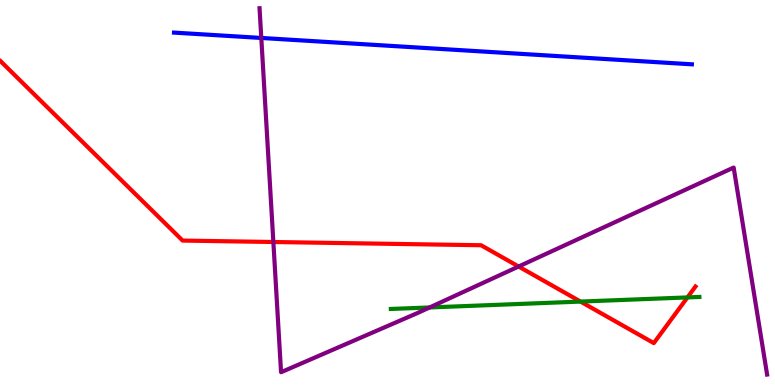[{'lines': ['blue', 'red'], 'intersections': []}, {'lines': ['green', 'red'], 'intersections': [{'x': 7.49, 'y': 2.17}, {'x': 8.87, 'y': 2.27}]}, {'lines': ['purple', 'red'], 'intersections': [{'x': 3.53, 'y': 3.71}, {'x': 6.69, 'y': 3.08}]}, {'lines': ['blue', 'green'], 'intersections': []}, {'lines': ['blue', 'purple'], 'intersections': [{'x': 3.37, 'y': 9.01}]}, {'lines': ['green', 'purple'], 'intersections': [{'x': 5.54, 'y': 2.01}]}]